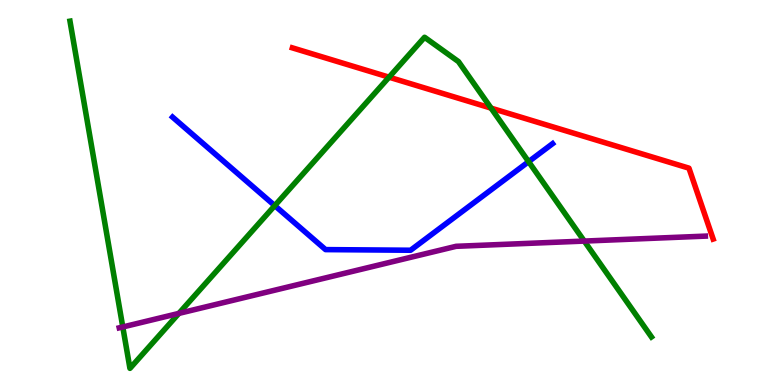[{'lines': ['blue', 'red'], 'intersections': []}, {'lines': ['green', 'red'], 'intersections': [{'x': 5.02, 'y': 8.0}, {'x': 6.34, 'y': 7.19}]}, {'lines': ['purple', 'red'], 'intersections': []}, {'lines': ['blue', 'green'], 'intersections': [{'x': 3.55, 'y': 4.66}, {'x': 6.82, 'y': 5.8}]}, {'lines': ['blue', 'purple'], 'intersections': []}, {'lines': ['green', 'purple'], 'intersections': [{'x': 1.58, 'y': 1.51}, {'x': 2.31, 'y': 1.86}, {'x': 7.54, 'y': 3.74}]}]